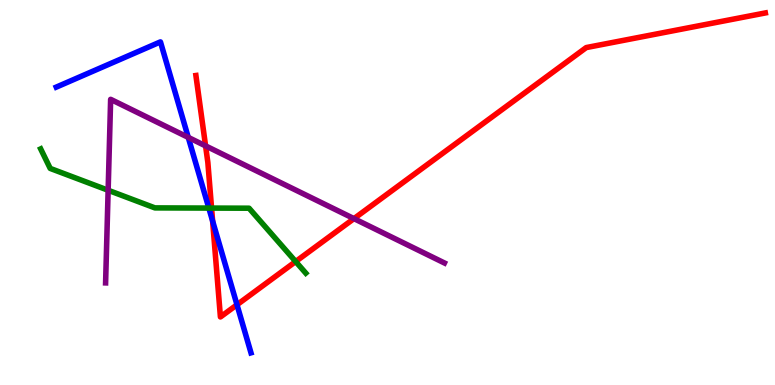[{'lines': ['blue', 'red'], 'intersections': [{'x': 2.74, 'y': 4.26}, {'x': 3.06, 'y': 2.08}]}, {'lines': ['green', 'red'], 'intersections': [{'x': 2.73, 'y': 4.6}, {'x': 3.82, 'y': 3.21}]}, {'lines': ['purple', 'red'], 'intersections': [{'x': 2.65, 'y': 6.21}, {'x': 4.57, 'y': 4.32}]}, {'lines': ['blue', 'green'], 'intersections': [{'x': 2.69, 'y': 4.6}]}, {'lines': ['blue', 'purple'], 'intersections': [{'x': 2.43, 'y': 6.43}]}, {'lines': ['green', 'purple'], 'intersections': [{'x': 1.4, 'y': 5.06}]}]